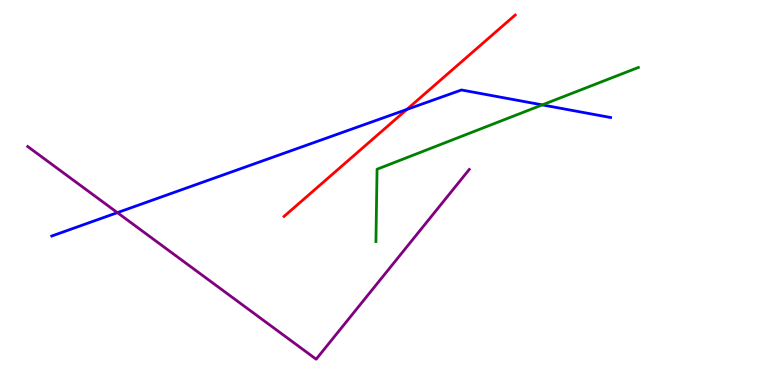[{'lines': ['blue', 'red'], 'intersections': [{'x': 5.25, 'y': 7.16}]}, {'lines': ['green', 'red'], 'intersections': []}, {'lines': ['purple', 'red'], 'intersections': []}, {'lines': ['blue', 'green'], 'intersections': [{'x': 7.0, 'y': 7.28}]}, {'lines': ['blue', 'purple'], 'intersections': [{'x': 1.51, 'y': 4.48}]}, {'lines': ['green', 'purple'], 'intersections': []}]